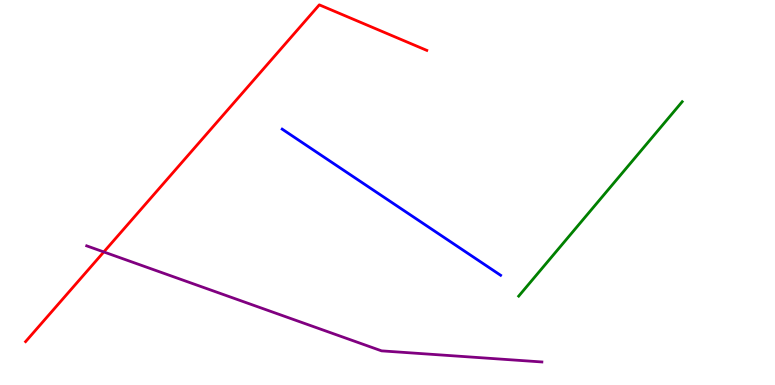[{'lines': ['blue', 'red'], 'intersections': []}, {'lines': ['green', 'red'], 'intersections': []}, {'lines': ['purple', 'red'], 'intersections': [{'x': 1.34, 'y': 3.46}]}, {'lines': ['blue', 'green'], 'intersections': []}, {'lines': ['blue', 'purple'], 'intersections': []}, {'lines': ['green', 'purple'], 'intersections': []}]